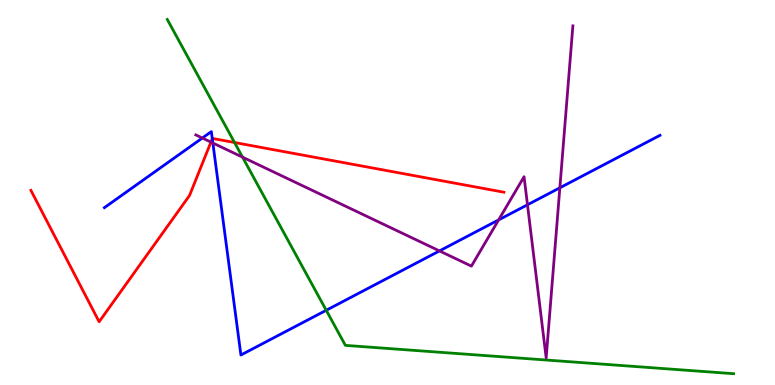[{'lines': ['blue', 'red'], 'intersections': [{'x': 2.74, 'y': 6.4}]}, {'lines': ['green', 'red'], 'intersections': [{'x': 3.03, 'y': 6.3}]}, {'lines': ['purple', 'red'], 'intersections': [{'x': 2.72, 'y': 6.31}]}, {'lines': ['blue', 'green'], 'intersections': [{'x': 4.21, 'y': 1.94}]}, {'lines': ['blue', 'purple'], 'intersections': [{'x': 2.61, 'y': 6.42}, {'x': 2.75, 'y': 6.29}, {'x': 5.67, 'y': 3.48}, {'x': 6.43, 'y': 4.29}, {'x': 6.81, 'y': 4.68}, {'x': 7.22, 'y': 5.12}]}, {'lines': ['green', 'purple'], 'intersections': [{'x': 3.13, 'y': 5.92}]}]